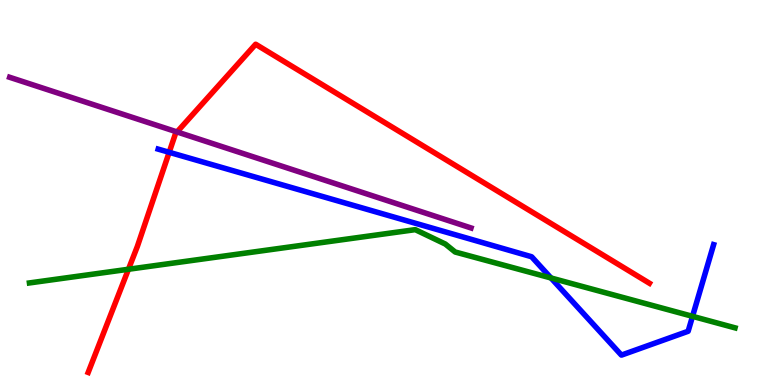[{'lines': ['blue', 'red'], 'intersections': [{'x': 2.18, 'y': 6.04}]}, {'lines': ['green', 'red'], 'intersections': [{'x': 1.66, 'y': 3.01}]}, {'lines': ['purple', 'red'], 'intersections': [{'x': 2.28, 'y': 6.57}]}, {'lines': ['blue', 'green'], 'intersections': [{'x': 7.11, 'y': 2.78}, {'x': 8.94, 'y': 1.78}]}, {'lines': ['blue', 'purple'], 'intersections': []}, {'lines': ['green', 'purple'], 'intersections': []}]